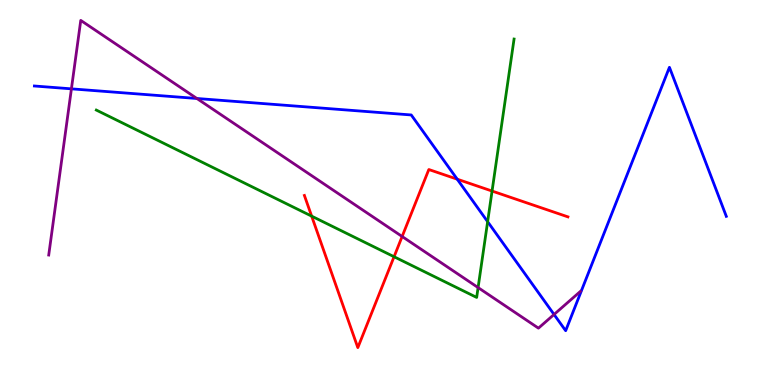[{'lines': ['blue', 'red'], 'intersections': [{'x': 5.9, 'y': 5.35}]}, {'lines': ['green', 'red'], 'intersections': [{'x': 4.02, 'y': 4.39}, {'x': 5.08, 'y': 3.33}, {'x': 6.35, 'y': 5.04}]}, {'lines': ['purple', 'red'], 'intersections': [{'x': 5.19, 'y': 3.86}]}, {'lines': ['blue', 'green'], 'intersections': [{'x': 6.29, 'y': 4.24}]}, {'lines': ['blue', 'purple'], 'intersections': [{'x': 0.922, 'y': 7.69}, {'x': 2.54, 'y': 7.44}, {'x': 7.15, 'y': 1.83}]}, {'lines': ['green', 'purple'], 'intersections': [{'x': 6.17, 'y': 2.53}]}]